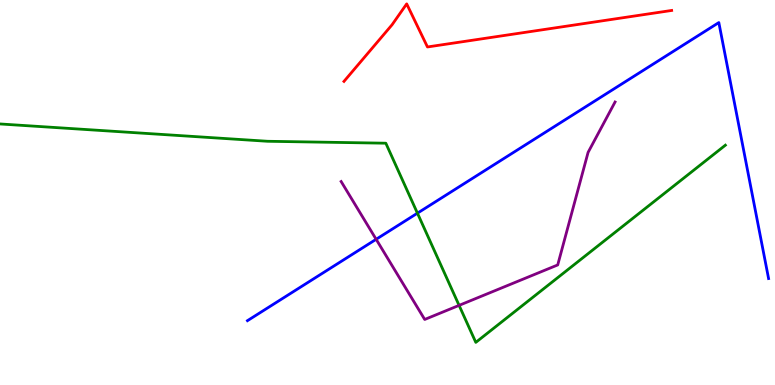[{'lines': ['blue', 'red'], 'intersections': []}, {'lines': ['green', 'red'], 'intersections': []}, {'lines': ['purple', 'red'], 'intersections': []}, {'lines': ['blue', 'green'], 'intersections': [{'x': 5.39, 'y': 4.46}]}, {'lines': ['blue', 'purple'], 'intersections': [{'x': 4.85, 'y': 3.78}]}, {'lines': ['green', 'purple'], 'intersections': [{'x': 5.92, 'y': 2.07}]}]